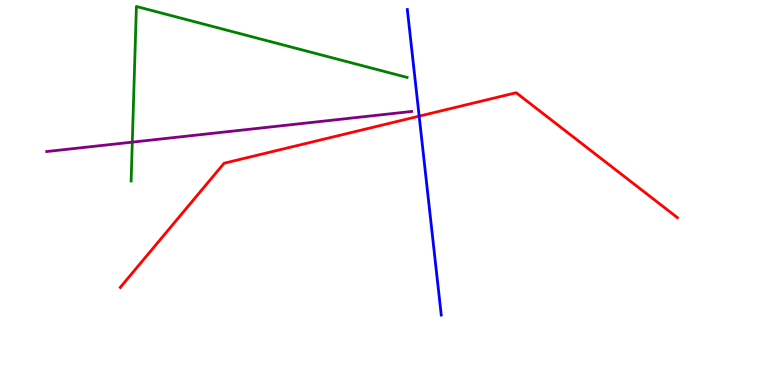[{'lines': ['blue', 'red'], 'intersections': [{'x': 5.41, 'y': 6.98}]}, {'lines': ['green', 'red'], 'intersections': []}, {'lines': ['purple', 'red'], 'intersections': []}, {'lines': ['blue', 'green'], 'intersections': []}, {'lines': ['blue', 'purple'], 'intersections': []}, {'lines': ['green', 'purple'], 'intersections': [{'x': 1.71, 'y': 6.31}]}]